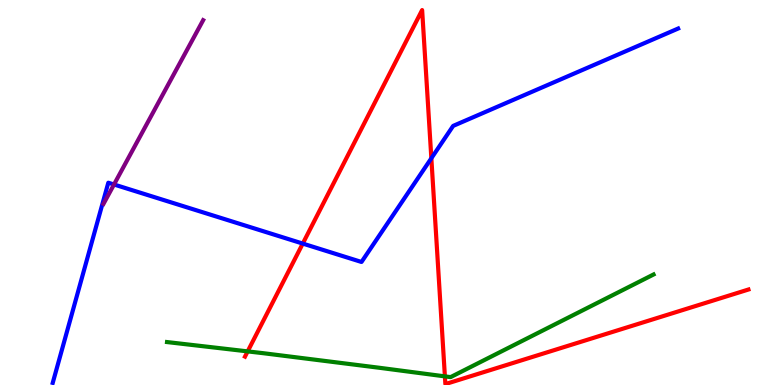[{'lines': ['blue', 'red'], 'intersections': [{'x': 3.91, 'y': 3.67}, {'x': 5.57, 'y': 5.89}]}, {'lines': ['green', 'red'], 'intersections': [{'x': 3.2, 'y': 0.873}, {'x': 5.74, 'y': 0.224}]}, {'lines': ['purple', 'red'], 'intersections': []}, {'lines': ['blue', 'green'], 'intersections': []}, {'lines': ['blue', 'purple'], 'intersections': [{'x': 1.47, 'y': 5.21}]}, {'lines': ['green', 'purple'], 'intersections': []}]